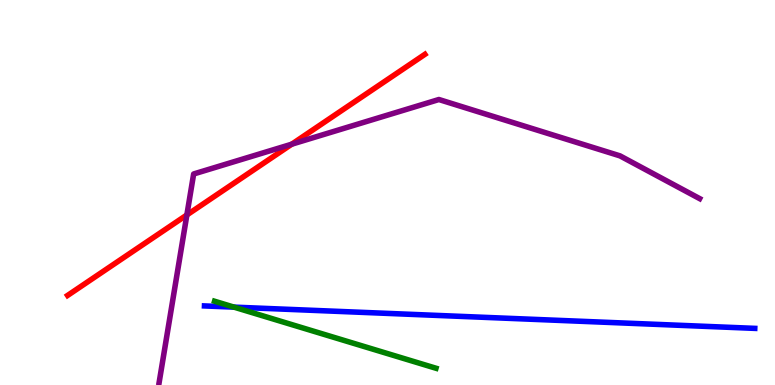[{'lines': ['blue', 'red'], 'intersections': []}, {'lines': ['green', 'red'], 'intersections': []}, {'lines': ['purple', 'red'], 'intersections': [{'x': 2.41, 'y': 4.42}, {'x': 3.76, 'y': 6.25}]}, {'lines': ['blue', 'green'], 'intersections': [{'x': 3.02, 'y': 2.02}]}, {'lines': ['blue', 'purple'], 'intersections': []}, {'lines': ['green', 'purple'], 'intersections': []}]